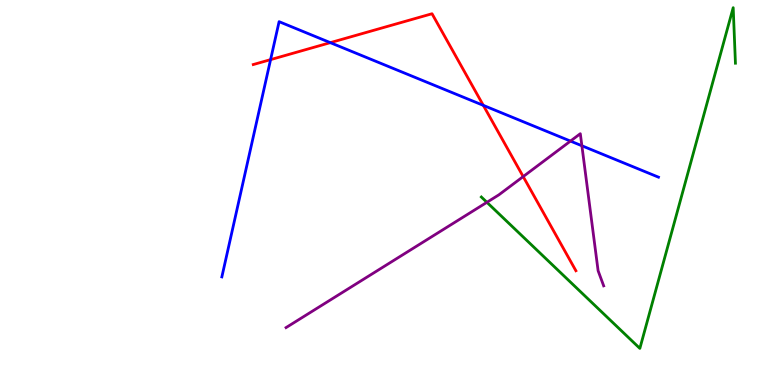[{'lines': ['blue', 'red'], 'intersections': [{'x': 3.49, 'y': 8.45}, {'x': 4.26, 'y': 8.89}, {'x': 6.24, 'y': 7.26}]}, {'lines': ['green', 'red'], 'intersections': []}, {'lines': ['purple', 'red'], 'intersections': [{'x': 6.75, 'y': 5.41}]}, {'lines': ['blue', 'green'], 'intersections': []}, {'lines': ['blue', 'purple'], 'intersections': [{'x': 7.36, 'y': 6.34}, {'x': 7.51, 'y': 6.21}]}, {'lines': ['green', 'purple'], 'intersections': [{'x': 6.28, 'y': 4.75}]}]